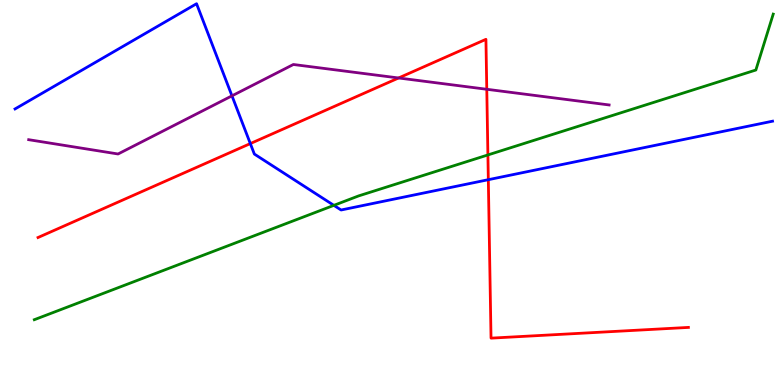[{'lines': ['blue', 'red'], 'intersections': [{'x': 3.23, 'y': 6.27}, {'x': 6.3, 'y': 5.33}]}, {'lines': ['green', 'red'], 'intersections': [{'x': 6.3, 'y': 5.98}]}, {'lines': ['purple', 'red'], 'intersections': [{'x': 5.14, 'y': 7.97}, {'x': 6.28, 'y': 7.68}]}, {'lines': ['blue', 'green'], 'intersections': [{'x': 4.31, 'y': 4.67}]}, {'lines': ['blue', 'purple'], 'intersections': [{'x': 2.99, 'y': 7.51}]}, {'lines': ['green', 'purple'], 'intersections': []}]